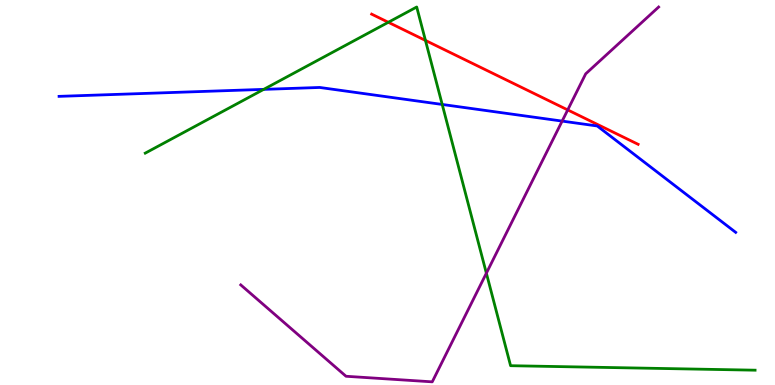[{'lines': ['blue', 'red'], 'intersections': []}, {'lines': ['green', 'red'], 'intersections': [{'x': 5.01, 'y': 9.42}, {'x': 5.49, 'y': 8.95}]}, {'lines': ['purple', 'red'], 'intersections': [{'x': 7.33, 'y': 7.14}]}, {'lines': ['blue', 'green'], 'intersections': [{'x': 3.4, 'y': 7.68}, {'x': 5.71, 'y': 7.29}]}, {'lines': ['blue', 'purple'], 'intersections': [{'x': 7.25, 'y': 6.85}]}, {'lines': ['green', 'purple'], 'intersections': [{'x': 6.28, 'y': 2.9}]}]